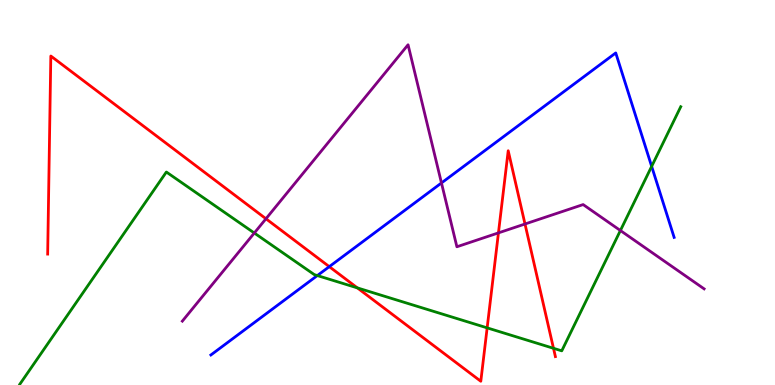[{'lines': ['blue', 'red'], 'intersections': [{'x': 4.25, 'y': 3.07}]}, {'lines': ['green', 'red'], 'intersections': [{'x': 4.61, 'y': 2.52}, {'x': 6.29, 'y': 1.48}, {'x': 7.14, 'y': 0.953}]}, {'lines': ['purple', 'red'], 'intersections': [{'x': 3.43, 'y': 4.32}, {'x': 6.43, 'y': 3.95}, {'x': 6.77, 'y': 4.18}]}, {'lines': ['blue', 'green'], 'intersections': [{'x': 4.09, 'y': 2.84}, {'x': 8.41, 'y': 5.68}]}, {'lines': ['blue', 'purple'], 'intersections': [{'x': 5.7, 'y': 5.25}]}, {'lines': ['green', 'purple'], 'intersections': [{'x': 3.28, 'y': 3.95}, {'x': 8.01, 'y': 4.01}]}]